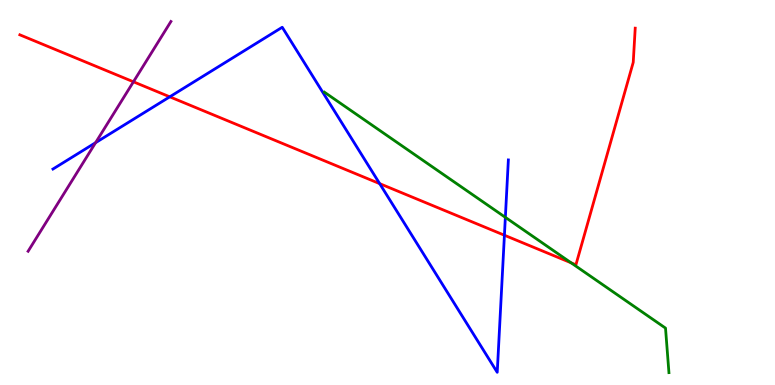[{'lines': ['blue', 'red'], 'intersections': [{'x': 2.19, 'y': 7.49}, {'x': 4.9, 'y': 5.23}, {'x': 6.51, 'y': 3.89}]}, {'lines': ['green', 'red'], 'intersections': [{'x': 7.37, 'y': 3.17}]}, {'lines': ['purple', 'red'], 'intersections': [{'x': 1.72, 'y': 7.88}]}, {'lines': ['blue', 'green'], 'intersections': [{'x': 6.52, 'y': 4.36}]}, {'lines': ['blue', 'purple'], 'intersections': [{'x': 1.23, 'y': 6.29}]}, {'lines': ['green', 'purple'], 'intersections': []}]